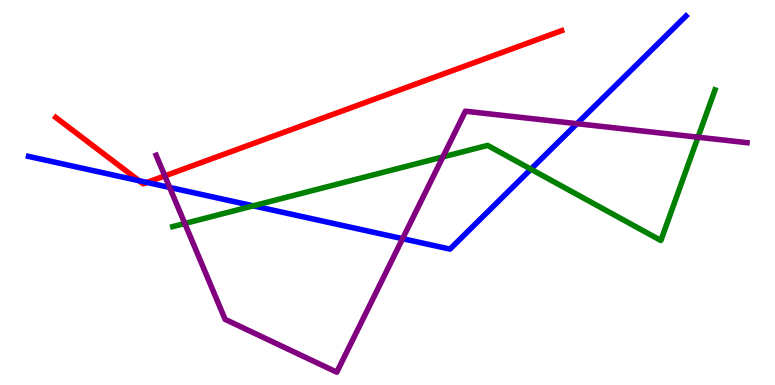[{'lines': ['blue', 'red'], 'intersections': [{'x': 1.79, 'y': 5.31}, {'x': 1.9, 'y': 5.26}]}, {'lines': ['green', 'red'], 'intersections': []}, {'lines': ['purple', 'red'], 'intersections': [{'x': 2.13, 'y': 5.43}]}, {'lines': ['blue', 'green'], 'intersections': [{'x': 3.27, 'y': 4.65}, {'x': 6.85, 'y': 5.61}]}, {'lines': ['blue', 'purple'], 'intersections': [{'x': 2.19, 'y': 5.13}, {'x': 5.19, 'y': 3.8}, {'x': 7.44, 'y': 6.79}]}, {'lines': ['green', 'purple'], 'intersections': [{'x': 2.38, 'y': 4.19}, {'x': 5.71, 'y': 5.92}, {'x': 9.01, 'y': 6.44}]}]